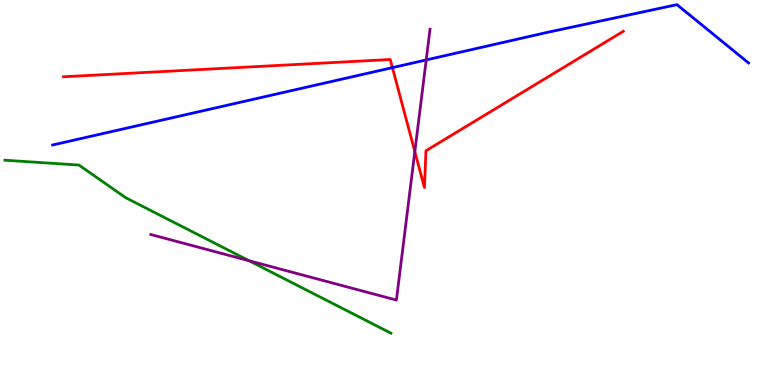[{'lines': ['blue', 'red'], 'intersections': [{'x': 5.06, 'y': 8.24}]}, {'lines': ['green', 'red'], 'intersections': []}, {'lines': ['purple', 'red'], 'intersections': [{'x': 5.35, 'y': 6.06}]}, {'lines': ['blue', 'green'], 'intersections': []}, {'lines': ['blue', 'purple'], 'intersections': [{'x': 5.5, 'y': 8.44}]}, {'lines': ['green', 'purple'], 'intersections': [{'x': 3.21, 'y': 3.23}]}]